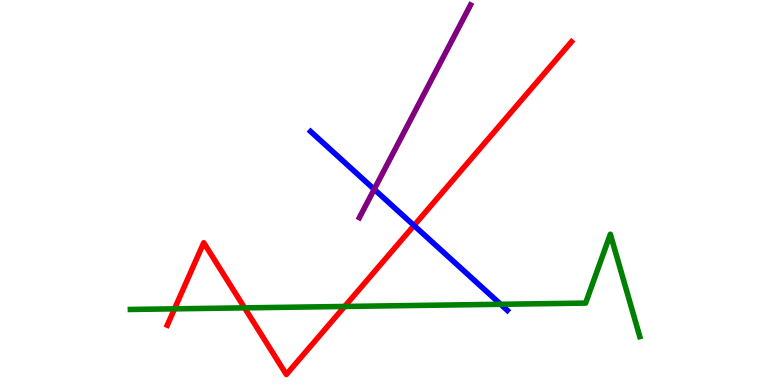[{'lines': ['blue', 'red'], 'intersections': [{'x': 5.34, 'y': 4.14}]}, {'lines': ['green', 'red'], 'intersections': [{'x': 2.25, 'y': 1.98}, {'x': 3.16, 'y': 2.0}, {'x': 4.45, 'y': 2.04}]}, {'lines': ['purple', 'red'], 'intersections': []}, {'lines': ['blue', 'green'], 'intersections': [{'x': 6.46, 'y': 2.1}]}, {'lines': ['blue', 'purple'], 'intersections': [{'x': 4.83, 'y': 5.08}]}, {'lines': ['green', 'purple'], 'intersections': []}]